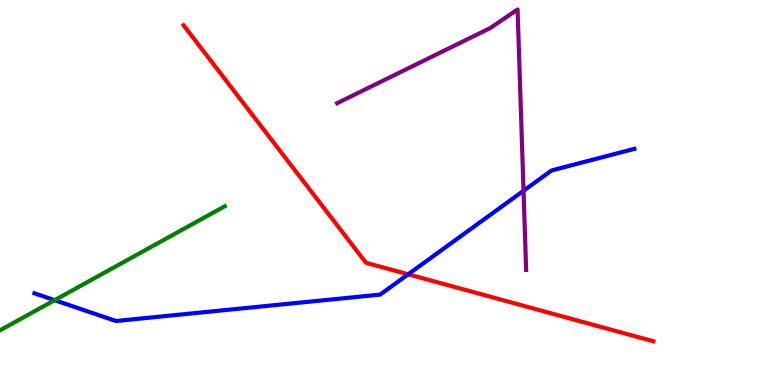[{'lines': ['blue', 'red'], 'intersections': [{'x': 5.27, 'y': 2.88}]}, {'lines': ['green', 'red'], 'intersections': []}, {'lines': ['purple', 'red'], 'intersections': []}, {'lines': ['blue', 'green'], 'intersections': [{'x': 0.705, 'y': 2.2}]}, {'lines': ['blue', 'purple'], 'intersections': [{'x': 6.76, 'y': 5.04}]}, {'lines': ['green', 'purple'], 'intersections': []}]